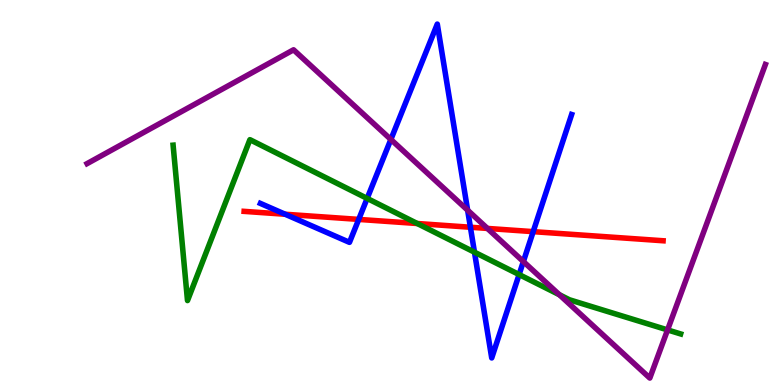[{'lines': ['blue', 'red'], 'intersections': [{'x': 3.68, 'y': 4.44}, {'x': 4.63, 'y': 4.3}, {'x': 6.07, 'y': 4.1}, {'x': 6.88, 'y': 3.98}]}, {'lines': ['green', 'red'], 'intersections': [{'x': 5.38, 'y': 4.19}]}, {'lines': ['purple', 'red'], 'intersections': [{'x': 6.29, 'y': 4.07}]}, {'lines': ['blue', 'green'], 'intersections': [{'x': 4.74, 'y': 4.85}, {'x': 6.12, 'y': 3.45}, {'x': 6.7, 'y': 2.87}]}, {'lines': ['blue', 'purple'], 'intersections': [{'x': 5.04, 'y': 6.38}, {'x': 6.03, 'y': 4.54}, {'x': 6.75, 'y': 3.21}]}, {'lines': ['green', 'purple'], 'intersections': [{'x': 7.22, 'y': 2.34}, {'x': 8.61, 'y': 1.43}]}]